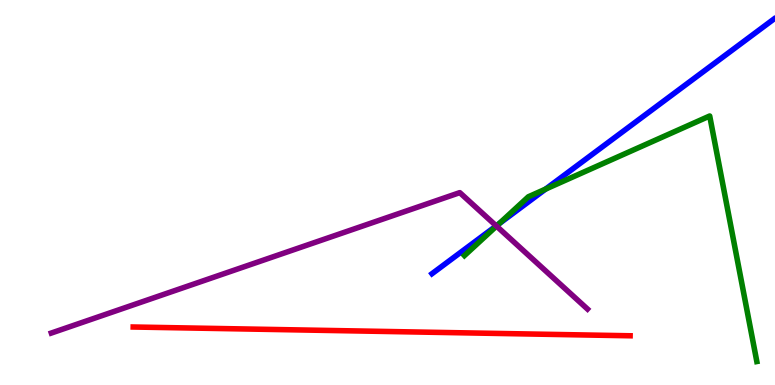[{'lines': ['blue', 'red'], 'intersections': []}, {'lines': ['green', 'red'], 'intersections': []}, {'lines': ['purple', 'red'], 'intersections': []}, {'lines': ['blue', 'green'], 'intersections': [{'x': 6.44, 'y': 4.19}, {'x': 7.04, 'y': 5.09}]}, {'lines': ['blue', 'purple'], 'intersections': [{'x': 6.4, 'y': 4.13}]}, {'lines': ['green', 'purple'], 'intersections': [{'x': 6.41, 'y': 4.13}]}]